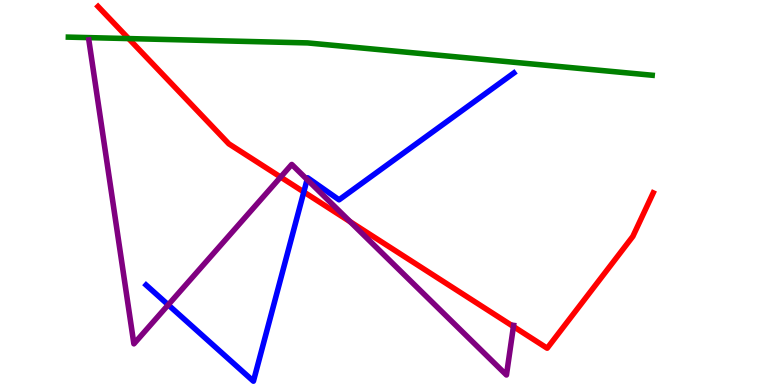[{'lines': ['blue', 'red'], 'intersections': [{'x': 3.92, 'y': 5.01}]}, {'lines': ['green', 'red'], 'intersections': [{'x': 1.66, 'y': 9.0}]}, {'lines': ['purple', 'red'], 'intersections': [{'x': 3.62, 'y': 5.4}, {'x': 4.52, 'y': 4.24}, {'x': 6.62, 'y': 1.52}]}, {'lines': ['blue', 'green'], 'intersections': []}, {'lines': ['blue', 'purple'], 'intersections': [{'x': 2.17, 'y': 2.08}, {'x': 3.96, 'y': 5.34}]}, {'lines': ['green', 'purple'], 'intersections': []}]